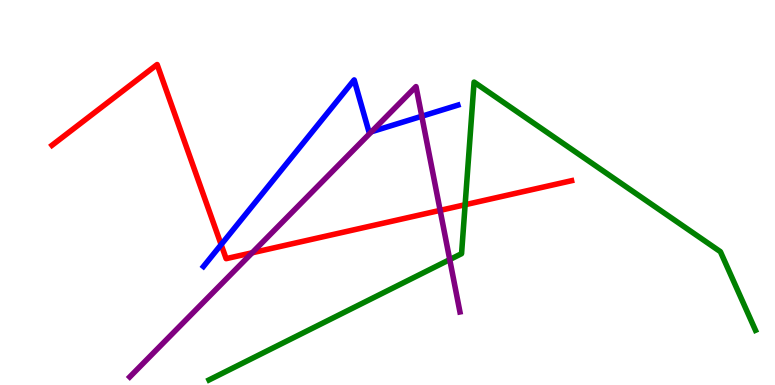[{'lines': ['blue', 'red'], 'intersections': [{'x': 2.85, 'y': 3.65}]}, {'lines': ['green', 'red'], 'intersections': [{'x': 6.0, 'y': 4.68}]}, {'lines': ['purple', 'red'], 'intersections': [{'x': 3.25, 'y': 3.43}, {'x': 5.68, 'y': 4.54}]}, {'lines': ['blue', 'green'], 'intersections': []}, {'lines': ['blue', 'purple'], 'intersections': [{'x': 4.79, 'y': 6.58}, {'x': 5.44, 'y': 6.98}]}, {'lines': ['green', 'purple'], 'intersections': [{'x': 5.8, 'y': 3.26}]}]